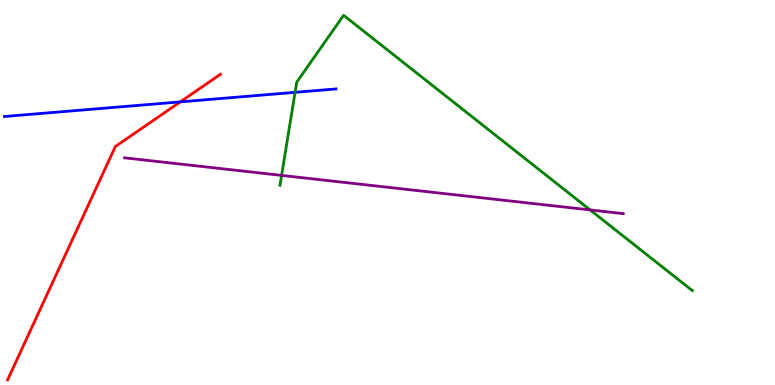[{'lines': ['blue', 'red'], 'intersections': [{'x': 2.33, 'y': 7.35}]}, {'lines': ['green', 'red'], 'intersections': []}, {'lines': ['purple', 'red'], 'intersections': []}, {'lines': ['blue', 'green'], 'intersections': [{'x': 3.81, 'y': 7.6}]}, {'lines': ['blue', 'purple'], 'intersections': []}, {'lines': ['green', 'purple'], 'intersections': [{'x': 3.63, 'y': 5.44}, {'x': 7.61, 'y': 4.55}]}]